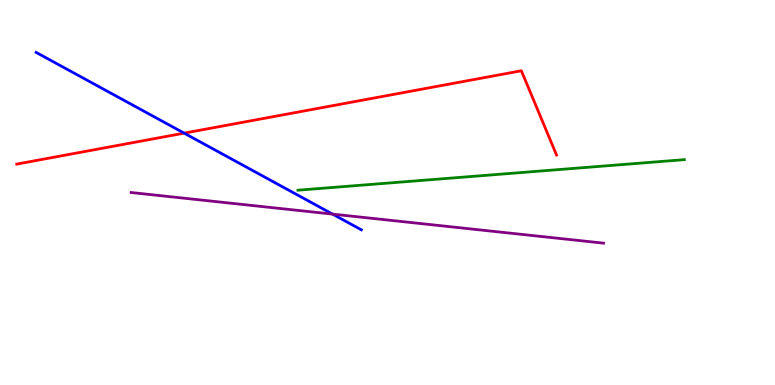[{'lines': ['blue', 'red'], 'intersections': [{'x': 2.38, 'y': 6.54}]}, {'lines': ['green', 'red'], 'intersections': []}, {'lines': ['purple', 'red'], 'intersections': []}, {'lines': ['blue', 'green'], 'intersections': []}, {'lines': ['blue', 'purple'], 'intersections': [{'x': 4.29, 'y': 4.44}]}, {'lines': ['green', 'purple'], 'intersections': []}]